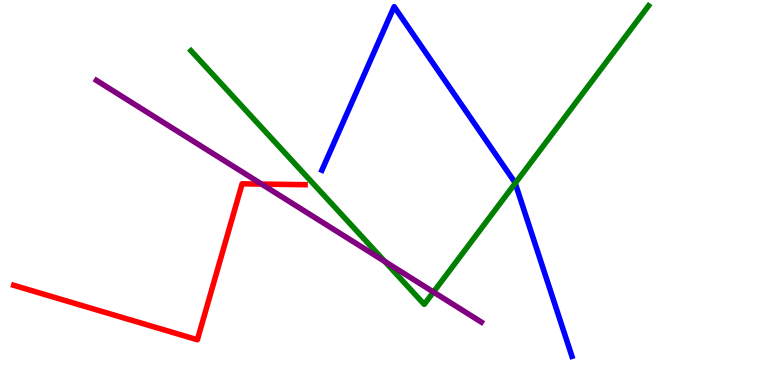[{'lines': ['blue', 'red'], 'intersections': []}, {'lines': ['green', 'red'], 'intersections': []}, {'lines': ['purple', 'red'], 'intersections': [{'x': 3.38, 'y': 5.22}]}, {'lines': ['blue', 'green'], 'intersections': [{'x': 6.65, 'y': 5.24}]}, {'lines': ['blue', 'purple'], 'intersections': []}, {'lines': ['green', 'purple'], 'intersections': [{'x': 4.97, 'y': 3.21}, {'x': 5.59, 'y': 2.41}]}]